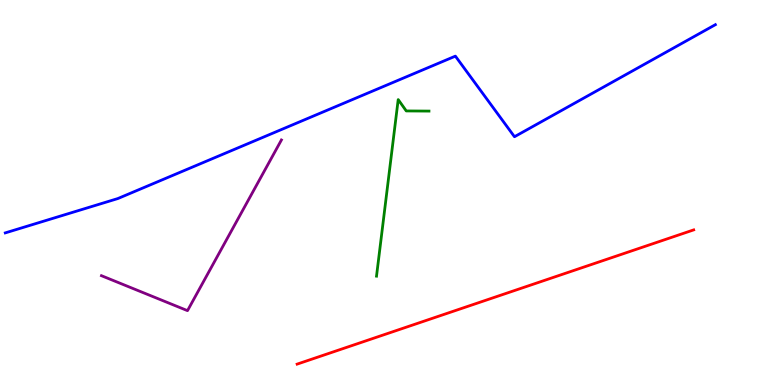[{'lines': ['blue', 'red'], 'intersections': []}, {'lines': ['green', 'red'], 'intersections': []}, {'lines': ['purple', 'red'], 'intersections': []}, {'lines': ['blue', 'green'], 'intersections': []}, {'lines': ['blue', 'purple'], 'intersections': []}, {'lines': ['green', 'purple'], 'intersections': []}]